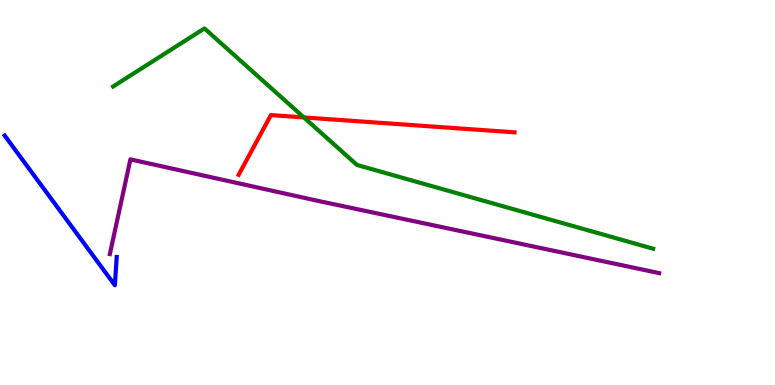[{'lines': ['blue', 'red'], 'intersections': []}, {'lines': ['green', 'red'], 'intersections': [{'x': 3.92, 'y': 6.95}]}, {'lines': ['purple', 'red'], 'intersections': []}, {'lines': ['blue', 'green'], 'intersections': []}, {'lines': ['blue', 'purple'], 'intersections': []}, {'lines': ['green', 'purple'], 'intersections': []}]